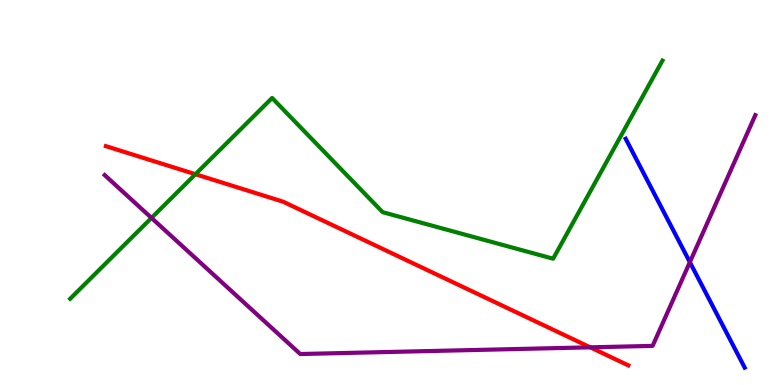[{'lines': ['blue', 'red'], 'intersections': []}, {'lines': ['green', 'red'], 'intersections': [{'x': 2.52, 'y': 5.47}]}, {'lines': ['purple', 'red'], 'intersections': [{'x': 7.62, 'y': 0.979}]}, {'lines': ['blue', 'green'], 'intersections': []}, {'lines': ['blue', 'purple'], 'intersections': [{'x': 8.9, 'y': 3.19}]}, {'lines': ['green', 'purple'], 'intersections': [{'x': 1.95, 'y': 4.34}]}]